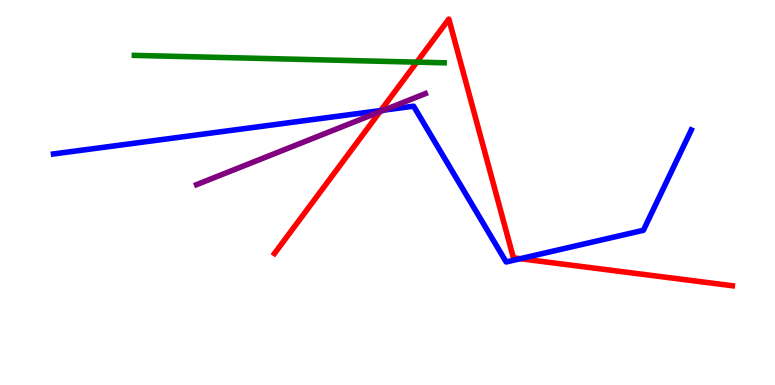[{'lines': ['blue', 'red'], 'intersections': [{'x': 4.91, 'y': 7.13}, {'x': 6.71, 'y': 3.28}]}, {'lines': ['green', 'red'], 'intersections': [{'x': 5.38, 'y': 8.39}]}, {'lines': ['purple', 'red'], 'intersections': [{'x': 4.9, 'y': 7.1}]}, {'lines': ['blue', 'green'], 'intersections': []}, {'lines': ['blue', 'purple'], 'intersections': [{'x': 4.95, 'y': 7.14}]}, {'lines': ['green', 'purple'], 'intersections': []}]